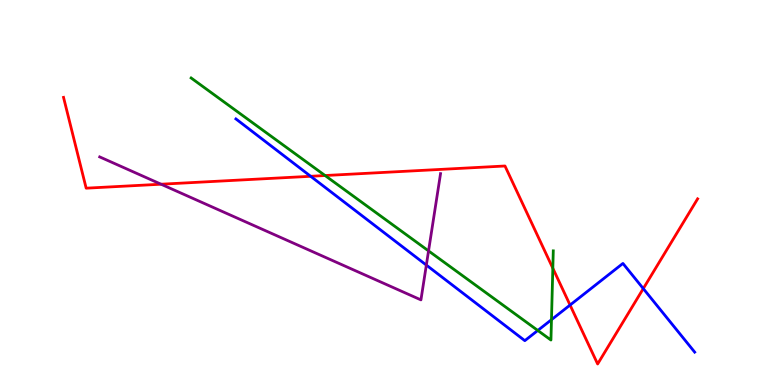[{'lines': ['blue', 'red'], 'intersections': [{'x': 4.01, 'y': 5.42}, {'x': 7.36, 'y': 2.08}, {'x': 8.3, 'y': 2.5}]}, {'lines': ['green', 'red'], 'intersections': [{'x': 4.19, 'y': 5.44}, {'x': 7.13, 'y': 3.03}]}, {'lines': ['purple', 'red'], 'intersections': [{'x': 2.08, 'y': 5.22}]}, {'lines': ['blue', 'green'], 'intersections': [{'x': 6.94, 'y': 1.42}, {'x': 7.12, 'y': 1.7}]}, {'lines': ['blue', 'purple'], 'intersections': [{'x': 5.5, 'y': 3.11}]}, {'lines': ['green', 'purple'], 'intersections': [{'x': 5.53, 'y': 3.48}]}]